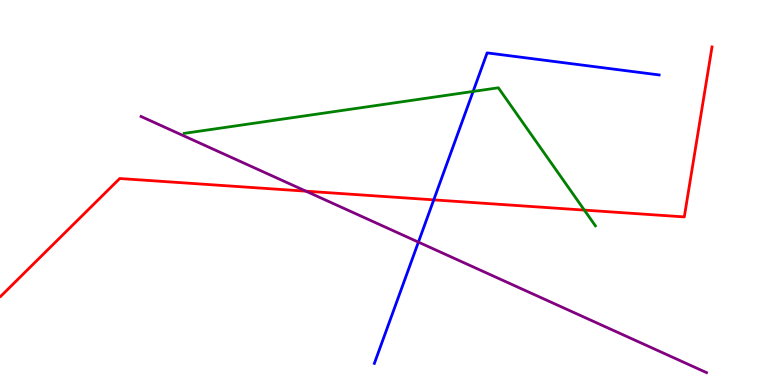[{'lines': ['blue', 'red'], 'intersections': [{'x': 5.6, 'y': 4.81}]}, {'lines': ['green', 'red'], 'intersections': [{'x': 7.54, 'y': 4.54}]}, {'lines': ['purple', 'red'], 'intersections': [{'x': 3.95, 'y': 5.03}]}, {'lines': ['blue', 'green'], 'intersections': [{'x': 6.1, 'y': 7.62}]}, {'lines': ['blue', 'purple'], 'intersections': [{'x': 5.4, 'y': 3.71}]}, {'lines': ['green', 'purple'], 'intersections': []}]